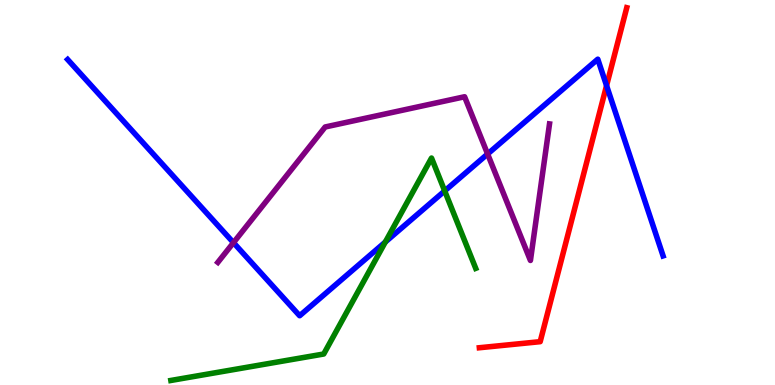[{'lines': ['blue', 'red'], 'intersections': [{'x': 7.83, 'y': 7.78}]}, {'lines': ['green', 'red'], 'intersections': []}, {'lines': ['purple', 'red'], 'intersections': []}, {'lines': ['blue', 'green'], 'intersections': [{'x': 4.97, 'y': 3.71}, {'x': 5.74, 'y': 5.04}]}, {'lines': ['blue', 'purple'], 'intersections': [{'x': 3.01, 'y': 3.7}, {'x': 6.29, 'y': 6.0}]}, {'lines': ['green', 'purple'], 'intersections': []}]